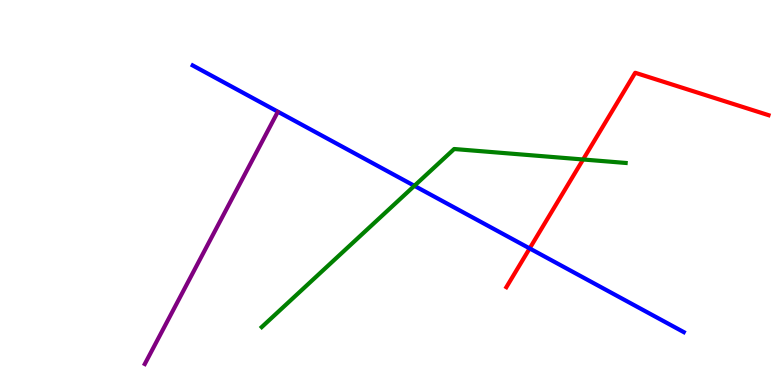[{'lines': ['blue', 'red'], 'intersections': [{'x': 6.83, 'y': 3.55}]}, {'lines': ['green', 'red'], 'intersections': [{'x': 7.52, 'y': 5.86}]}, {'lines': ['purple', 'red'], 'intersections': []}, {'lines': ['blue', 'green'], 'intersections': [{'x': 5.35, 'y': 5.17}]}, {'lines': ['blue', 'purple'], 'intersections': []}, {'lines': ['green', 'purple'], 'intersections': []}]